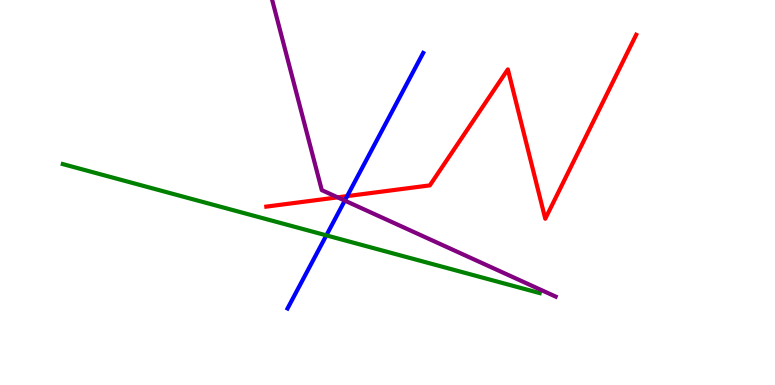[{'lines': ['blue', 'red'], 'intersections': [{'x': 4.48, 'y': 4.91}]}, {'lines': ['green', 'red'], 'intersections': []}, {'lines': ['purple', 'red'], 'intersections': [{'x': 4.36, 'y': 4.87}]}, {'lines': ['blue', 'green'], 'intersections': [{'x': 4.21, 'y': 3.89}]}, {'lines': ['blue', 'purple'], 'intersections': [{'x': 4.45, 'y': 4.79}]}, {'lines': ['green', 'purple'], 'intersections': []}]